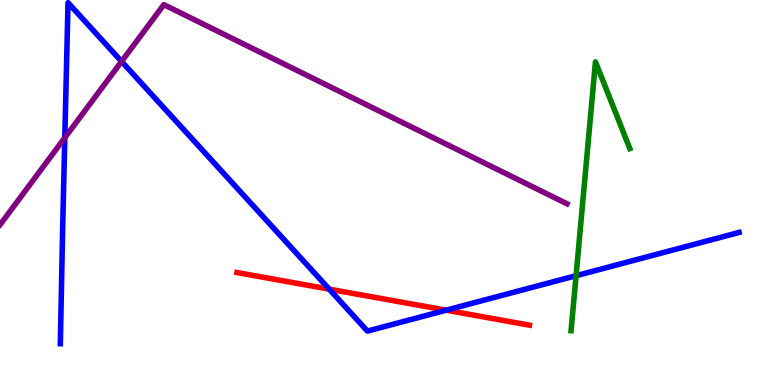[{'lines': ['blue', 'red'], 'intersections': [{'x': 4.25, 'y': 2.49}, {'x': 5.76, 'y': 1.94}]}, {'lines': ['green', 'red'], 'intersections': []}, {'lines': ['purple', 'red'], 'intersections': []}, {'lines': ['blue', 'green'], 'intersections': [{'x': 7.43, 'y': 2.84}]}, {'lines': ['blue', 'purple'], 'intersections': [{'x': 0.836, 'y': 6.42}, {'x': 1.57, 'y': 8.4}]}, {'lines': ['green', 'purple'], 'intersections': []}]